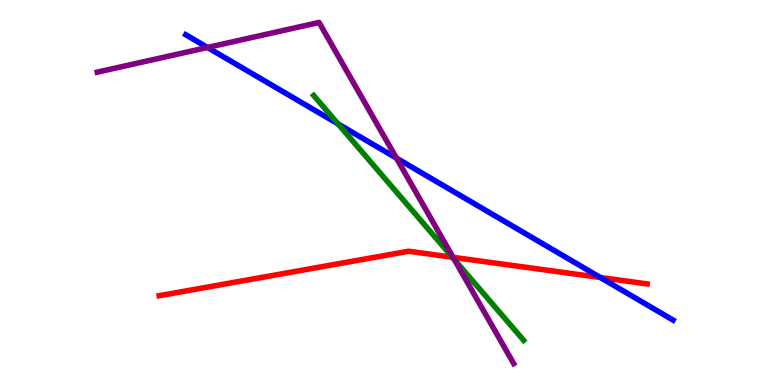[{'lines': ['blue', 'red'], 'intersections': [{'x': 7.75, 'y': 2.79}]}, {'lines': ['green', 'red'], 'intersections': [{'x': 5.84, 'y': 3.32}]}, {'lines': ['purple', 'red'], 'intersections': [{'x': 5.85, 'y': 3.32}]}, {'lines': ['blue', 'green'], 'intersections': [{'x': 4.36, 'y': 6.78}]}, {'lines': ['blue', 'purple'], 'intersections': [{'x': 2.68, 'y': 8.77}, {'x': 5.12, 'y': 5.89}]}, {'lines': ['green', 'purple'], 'intersections': [{'x': 5.86, 'y': 3.26}]}]